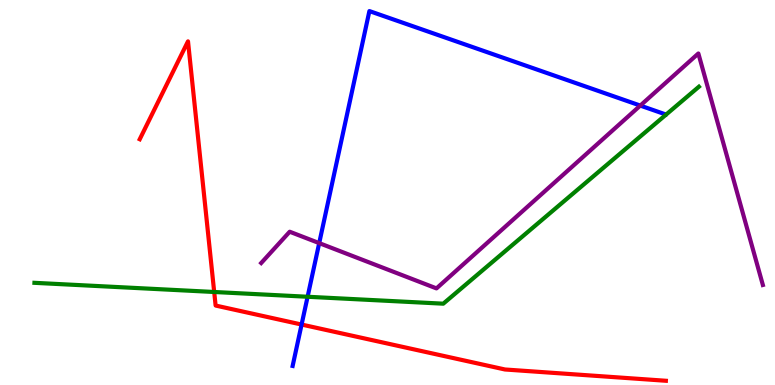[{'lines': ['blue', 'red'], 'intersections': [{'x': 3.89, 'y': 1.57}]}, {'lines': ['green', 'red'], 'intersections': [{'x': 2.76, 'y': 2.42}]}, {'lines': ['purple', 'red'], 'intersections': []}, {'lines': ['blue', 'green'], 'intersections': [{'x': 3.97, 'y': 2.29}]}, {'lines': ['blue', 'purple'], 'intersections': [{'x': 4.12, 'y': 3.69}, {'x': 8.26, 'y': 7.26}]}, {'lines': ['green', 'purple'], 'intersections': []}]